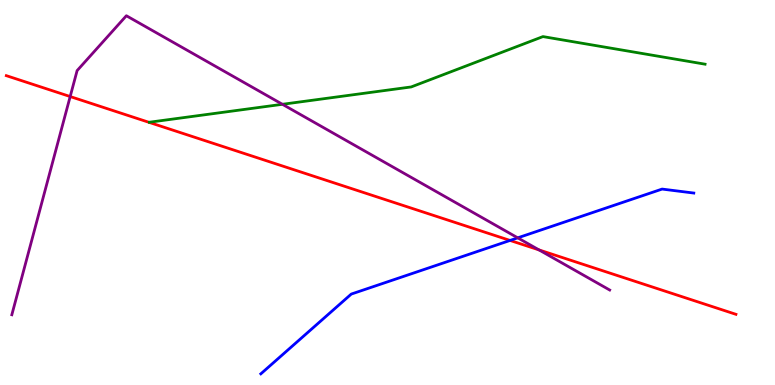[{'lines': ['blue', 'red'], 'intersections': [{'x': 6.58, 'y': 3.75}]}, {'lines': ['green', 'red'], 'intersections': []}, {'lines': ['purple', 'red'], 'intersections': [{'x': 0.906, 'y': 7.49}, {'x': 6.95, 'y': 3.51}]}, {'lines': ['blue', 'green'], 'intersections': []}, {'lines': ['blue', 'purple'], 'intersections': [{'x': 6.68, 'y': 3.82}]}, {'lines': ['green', 'purple'], 'intersections': [{'x': 3.64, 'y': 7.29}]}]